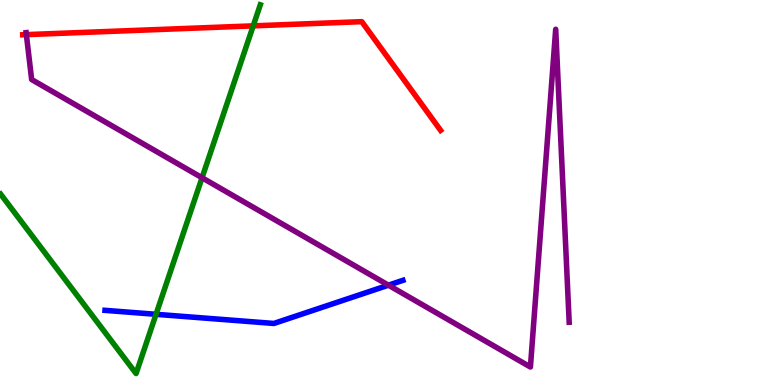[{'lines': ['blue', 'red'], 'intersections': []}, {'lines': ['green', 'red'], 'intersections': [{'x': 3.27, 'y': 9.33}]}, {'lines': ['purple', 'red'], 'intersections': [{'x': 0.34, 'y': 9.1}]}, {'lines': ['blue', 'green'], 'intersections': [{'x': 2.01, 'y': 1.84}]}, {'lines': ['blue', 'purple'], 'intersections': [{'x': 5.01, 'y': 2.59}]}, {'lines': ['green', 'purple'], 'intersections': [{'x': 2.61, 'y': 5.38}]}]